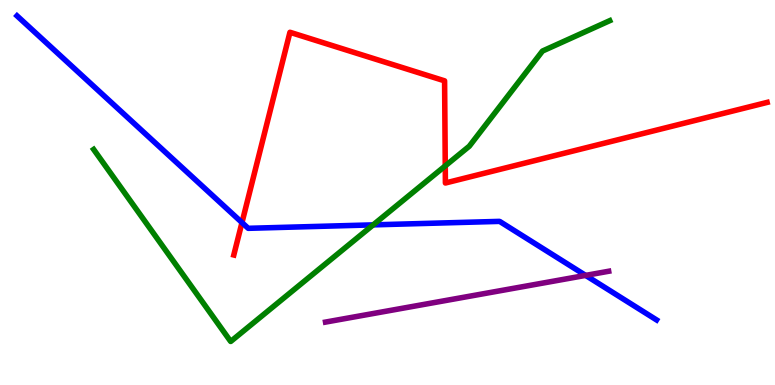[{'lines': ['blue', 'red'], 'intersections': [{'x': 3.12, 'y': 4.22}]}, {'lines': ['green', 'red'], 'intersections': [{'x': 5.75, 'y': 5.69}]}, {'lines': ['purple', 'red'], 'intersections': []}, {'lines': ['blue', 'green'], 'intersections': [{'x': 4.82, 'y': 4.16}]}, {'lines': ['blue', 'purple'], 'intersections': [{'x': 7.56, 'y': 2.85}]}, {'lines': ['green', 'purple'], 'intersections': []}]